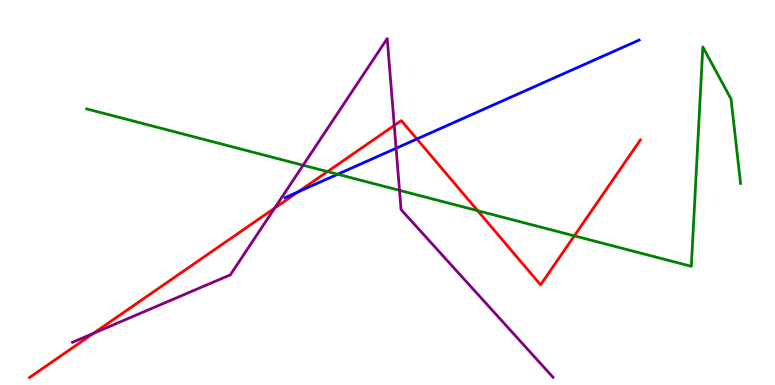[{'lines': ['blue', 'red'], 'intersections': [{'x': 3.85, 'y': 5.02}, {'x': 5.38, 'y': 6.39}]}, {'lines': ['green', 'red'], 'intersections': [{'x': 4.23, 'y': 5.54}, {'x': 6.16, 'y': 4.53}, {'x': 7.41, 'y': 3.87}]}, {'lines': ['purple', 'red'], 'intersections': [{'x': 1.21, 'y': 1.34}, {'x': 3.54, 'y': 4.59}, {'x': 5.09, 'y': 6.74}]}, {'lines': ['blue', 'green'], 'intersections': [{'x': 4.36, 'y': 5.47}]}, {'lines': ['blue', 'purple'], 'intersections': [{'x': 5.11, 'y': 6.15}]}, {'lines': ['green', 'purple'], 'intersections': [{'x': 3.91, 'y': 5.71}, {'x': 5.15, 'y': 5.06}]}]